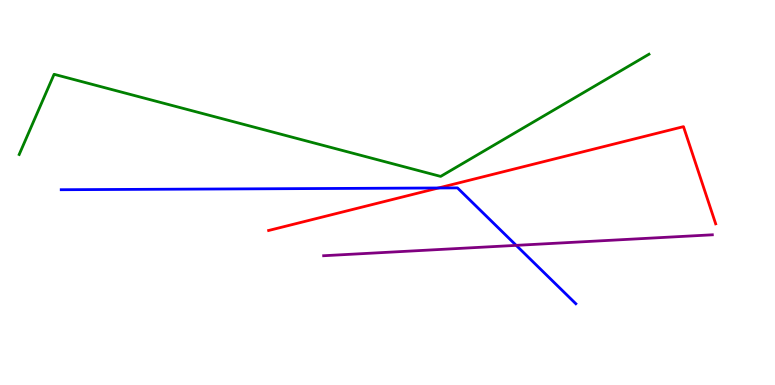[{'lines': ['blue', 'red'], 'intersections': [{'x': 5.66, 'y': 5.12}]}, {'lines': ['green', 'red'], 'intersections': []}, {'lines': ['purple', 'red'], 'intersections': []}, {'lines': ['blue', 'green'], 'intersections': []}, {'lines': ['blue', 'purple'], 'intersections': [{'x': 6.66, 'y': 3.63}]}, {'lines': ['green', 'purple'], 'intersections': []}]